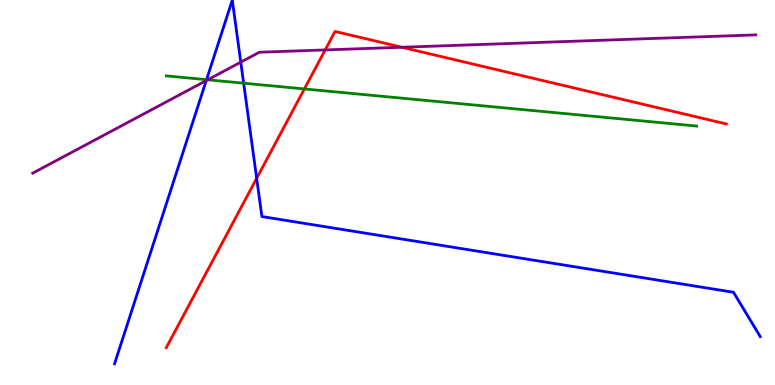[{'lines': ['blue', 'red'], 'intersections': [{'x': 3.31, 'y': 5.37}]}, {'lines': ['green', 'red'], 'intersections': [{'x': 3.93, 'y': 7.69}]}, {'lines': ['purple', 'red'], 'intersections': [{'x': 4.2, 'y': 8.7}, {'x': 5.19, 'y': 8.77}]}, {'lines': ['blue', 'green'], 'intersections': [{'x': 2.67, 'y': 7.93}, {'x': 3.14, 'y': 7.84}]}, {'lines': ['blue', 'purple'], 'intersections': [{'x': 2.66, 'y': 7.91}, {'x': 3.11, 'y': 8.39}]}, {'lines': ['green', 'purple'], 'intersections': [{'x': 2.68, 'y': 7.93}]}]